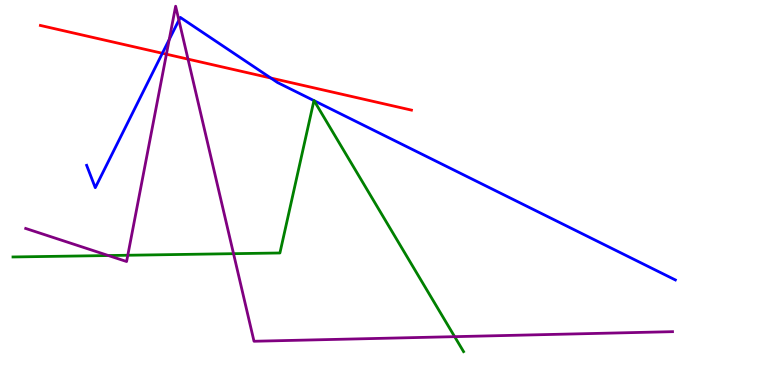[{'lines': ['blue', 'red'], 'intersections': [{'x': 2.09, 'y': 8.62}, {'x': 3.49, 'y': 7.97}]}, {'lines': ['green', 'red'], 'intersections': []}, {'lines': ['purple', 'red'], 'intersections': [{'x': 2.15, 'y': 8.59}, {'x': 2.43, 'y': 8.46}]}, {'lines': ['blue', 'green'], 'intersections': [{'x': 4.05, 'y': 7.39}, {'x': 4.05, 'y': 7.39}]}, {'lines': ['blue', 'purple'], 'intersections': [{'x': 2.18, 'y': 8.97}, {'x': 2.31, 'y': 9.48}]}, {'lines': ['green', 'purple'], 'intersections': [{'x': 1.4, 'y': 3.36}, {'x': 1.65, 'y': 3.37}, {'x': 3.01, 'y': 3.41}, {'x': 5.87, 'y': 1.26}]}]